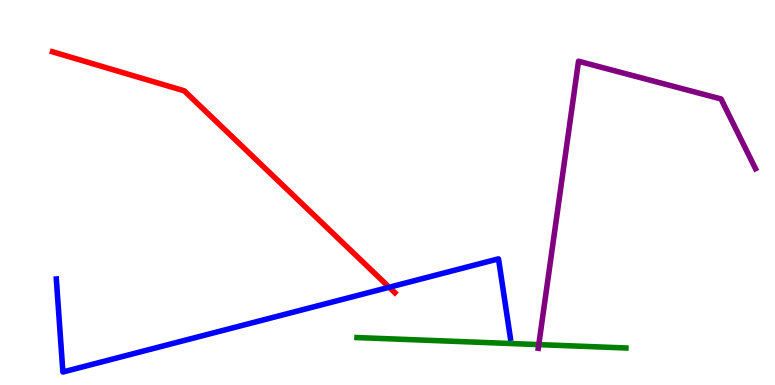[{'lines': ['blue', 'red'], 'intersections': [{'x': 5.02, 'y': 2.54}]}, {'lines': ['green', 'red'], 'intersections': []}, {'lines': ['purple', 'red'], 'intersections': []}, {'lines': ['blue', 'green'], 'intersections': []}, {'lines': ['blue', 'purple'], 'intersections': []}, {'lines': ['green', 'purple'], 'intersections': [{'x': 6.95, 'y': 1.05}]}]